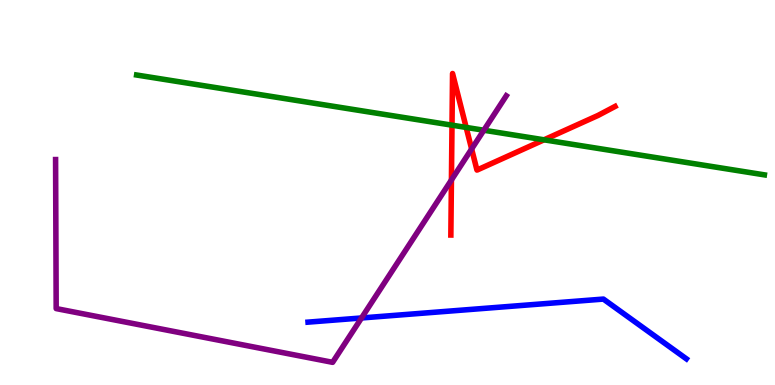[{'lines': ['blue', 'red'], 'intersections': []}, {'lines': ['green', 'red'], 'intersections': [{'x': 5.83, 'y': 6.75}, {'x': 6.02, 'y': 6.69}, {'x': 7.02, 'y': 6.37}]}, {'lines': ['purple', 'red'], 'intersections': [{'x': 5.82, 'y': 5.33}, {'x': 6.09, 'y': 6.13}]}, {'lines': ['blue', 'green'], 'intersections': []}, {'lines': ['blue', 'purple'], 'intersections': [{'x': 4.66, 'y': 1.74}]}, {'lines': ['green', 'purple'], 'intersections': [{'x': 6.24, 'y': 6.62}]}]